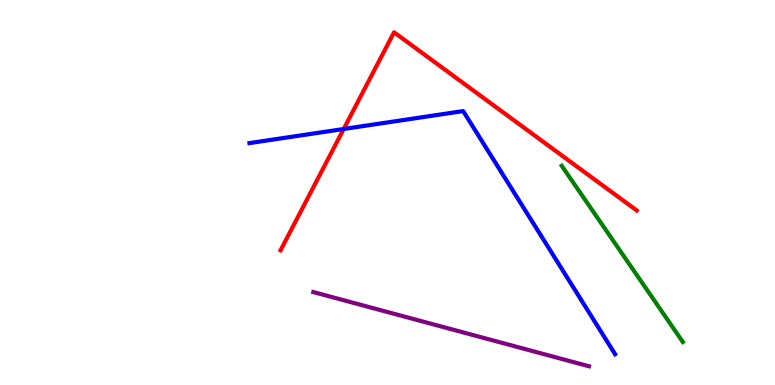[{'lines': ['blue', 'red'], 'intersections': [{'x': 4.43, 'y': 6.65}]}, {'lines': ['green', 'red'], 'intersections': []}, {'lines': ['purple', 'red'], 'intersections': []}, {'lines': ['blue', 'green'], 'intersections': []}, {'lines': ['blue', 'purple'], 'intersections': []}, {'lines': ['green', 'purple'], 'intersections': []}]